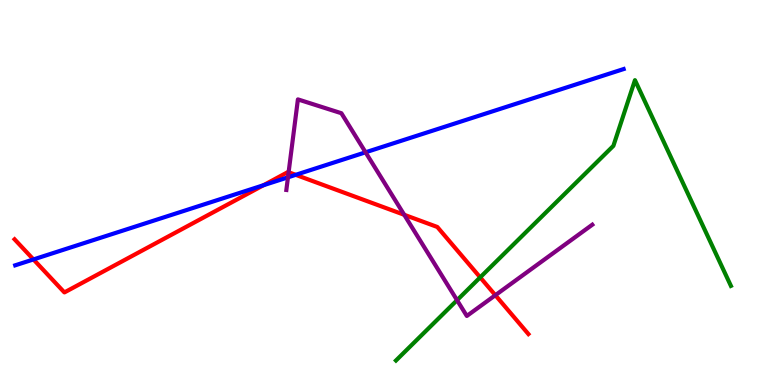[{'lines': ['blue', 'red'], 'intersections': [{'x': 0.432, 'y': 3.26}, {'x': 3.4, 'y': 5.19}, {'x': 3.82, 'y': 5.46}]}, {'lines': ['green', 'red'], 'intersections': [{'x': 6.2, 'y': 2.8}]}, {'lines': ['purple', 'red'], 'intersections': [{'x': 3.72, 'y': 5.53}, {'x': 5.22, 'y': 4.42}, {'x': 6.39, 'y': 2.33}]}, {'lines': ['blue', 'green'], 'intersections': []}, {'lines': ['blue', 'purple'], 'intersections': [{'x': 3.72, 'y': 5.39}, {'x': 4.72, 'y': 6.04}]}, {'lines': ['green', 'purple'], 'intersections': [{'x': 5.9, 'y': 2.2}]}]